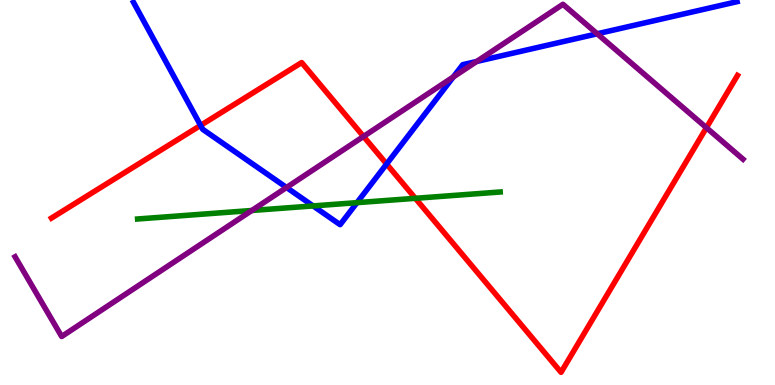[{'lines': ['blue', 'red'], 'intersections': [{'x': 2.59, 'y': 6.74}, {'x': 4.99, 'y': 5.74}]}, {'lines': ['green', 'red'], 'intersections': [{'x': 5.36, 'y': 4.85}]}, {'lines': ['purple', 'red'], 'intersections': [{'x': 4.69, 'y': 6.46}, {'x': 9.12, 'y': 6.68}]}, {'lines': ['blue', 'green'], 'intersections': [{'x': 4.04, 'y': 4.65}, {'x': 4.61, 'y': 4.74}]}, {'lines': ['blue', 'purple'], 'intersections': [{'x': 3.7, 'y': 5.13}, {'x': 5.85, 'y': 8.0}, {'x': 6.15, 'y': 8.4}, {'x': 7.71, 'y': 9.12}]}, {'lines': ['green', 'purple'], 'intersections': [{'x': 3.25, 'y': 4.53}]}]